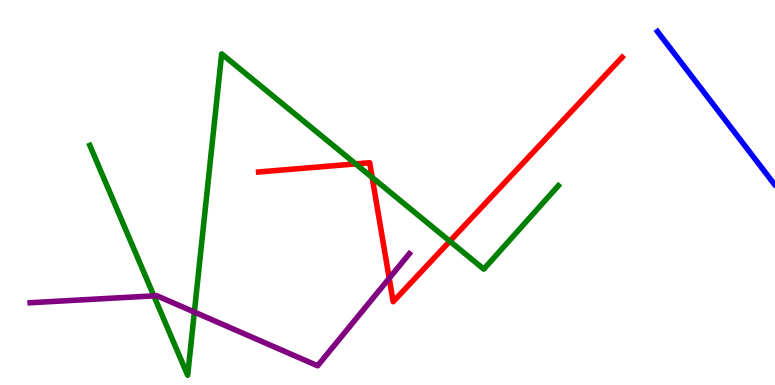[{'lines': ['blue', 'red'], 'intersections': []}, {'lines': ['green', 'red'], 'intersections': [{'x': 4.59, 'y': 5.74}, {'x': 4.8, 'y': 5.39}, {'x': 5.8, 'y': 3.73}]}, {'lines': ['purple', 'red'], 'intersections': [{'x': 5.02, 'y': 2.77}]}, {'lines': ['blue', 'green'], 'intersections': []}, {'lines': ['blue', 'purple'], 'intersections': []}, {'lines': ['green', 'purple'], 'intersections': [{'x': 1.99, 'y': 2.32}, {'x': 2.51, 'y': 1.89}]}]